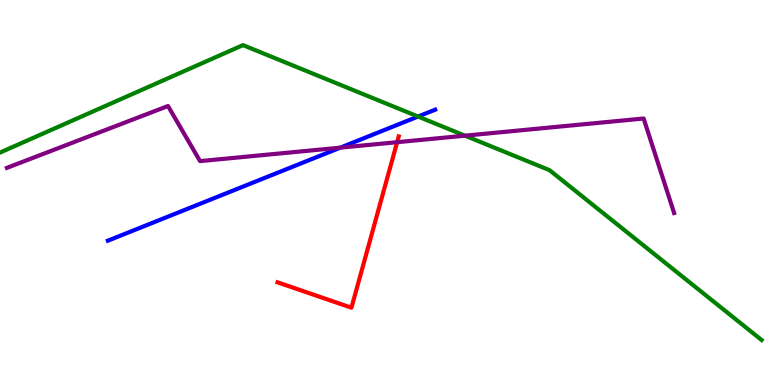[{'lines': ['blue', 'red'], 'intersections': []}, {'lines': ['green', 'red'], 'intersections': []}, {'lines': ['purple', 'red'], 'intersections': [{'x': 5.12, 'y': 6.31}]}, {'lines': ['blue', 'green'], 'intersections': [{'x': 5.39, 'y': 6.97}]}, {'lines': ['blue', 'purple'], 'intersections': [{'x': 4.39, 'y': 6.17}]}, {'lines': ['green', 'purple'], 'intersections': [{'x': 6.0, 'y': 6.48}]}]